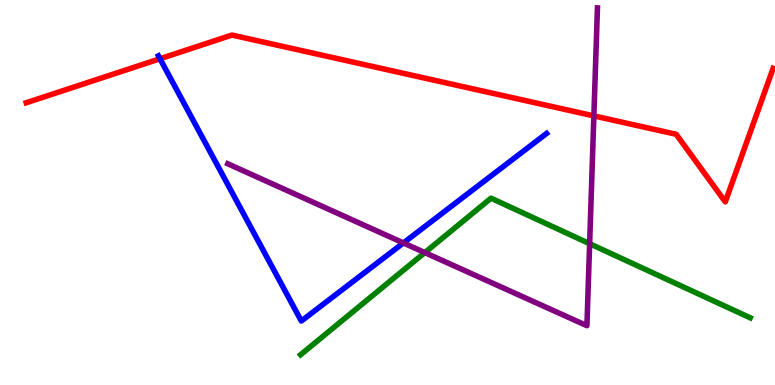[{'lines': ['blue', 'red'], 'intersections': [{'x': 2.06, 'y': 8.47}]}, {'lines': ['green', 'red'], 'intersections': []}, {'lines': ['purple', 'red'], 'intersections': [{'x': 7.66, 'y': 6.99}]}, {'lines': ['blue', 'green'], 'intersections': []}, {'lines': ['blue', 'purple'], 'intersections': [{'x': 5.21, 'y': 3.69}]}, {'lines': ['green', 'purple'], 'intersections': [{'x': 5.48, 'y': 3.44}, {'x': 7.61, 'y': 3.67}]}]